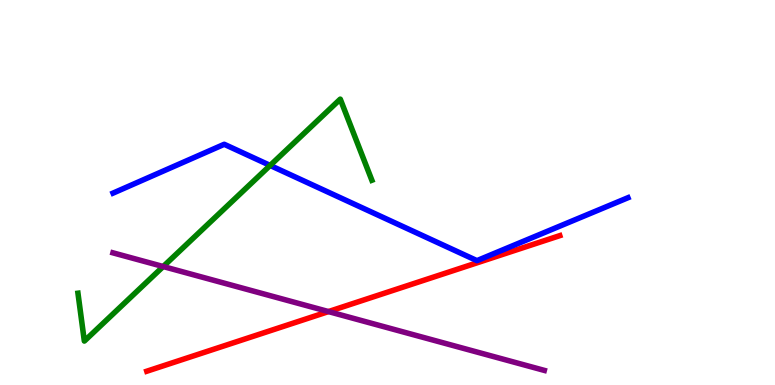[{'lines': ['blue', 'red'], 'intersections': []}, {'lines': ['green', 'red'], 'intersections': []}, {'lines': ['purple', 'red'], 'intersections': [{'x': 4.24, 'y': 1.91}]}, {'lines': ['blue', 'green'], 'intersections': [{'x': 3.49, 'y': 5.7}]}, {'lines': ['blue', 'purple'], 'intersections': []}, {'lines': ['green', 'purple'], 'intersections': [{'x': 2.11, 'y': 3.08}]}]